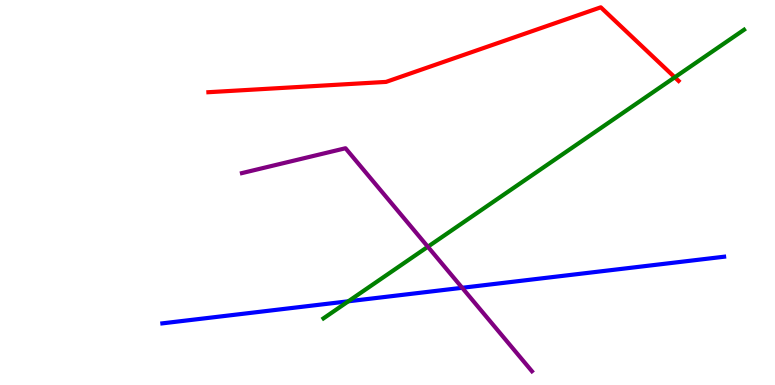[{'lines': ['blue', 'red'], 'intersections': []}, {'lines': ['green', 'red'], 'intersections': [{'x': 8.71, 'y': 7.99}]}, {'lines': ['purple', 'red'], 'intersections': []}, {'lines': ['blue', 'green'], 'intersections': [{'x': 4.49, 'y': 2.17}]}, {'lines': ['blue', 'purple'], 'intersections': [{'x': 5.96, 'y': 2.52}]}, {'lines': ['green', 'purple'], 'intersections': [{'x': 5.52, 'y': 3.59}]}]